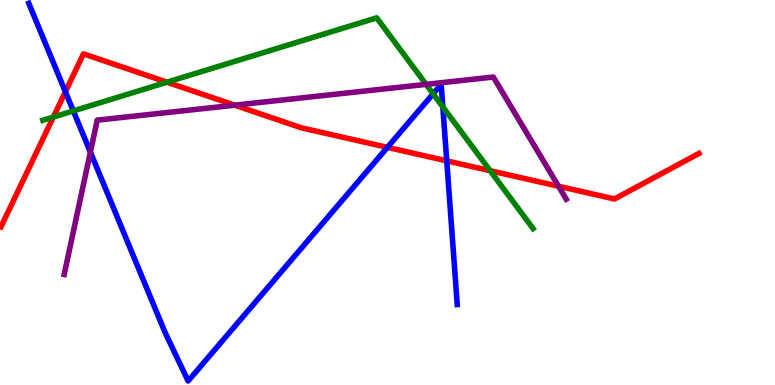[{'lines': ['blue', 'red'], 'intersections': [{'x': 0.844, 'y': 7.62}, {'x': 5.0, 'y': 6.17}, {'x': 5.76, 'y': 5.82}]}, {'lines': ['green', 'red'], 'intersections': [{'x': 0.688, 'y': 6.96}, {'x': 2.15, 'y': 7.87}, {'x': 6.32, 'y': 5.57}]}, {'lines': ['purple', 'red'], 'intersections': [{'x': 3.03, 'y': 7.27}, {'x': 7.21, 'y': 5.16}]}, {'lines': ['blue', 'green'], 'intersections': [{'x': 0.946, 'y': 7.12}, {'x': 5.59, 'y': 7.56}, {'x': 5.71, 'y': 7.22}]}, {'lines': ['blue', 'purple'], 'intersections': [{'x': 1.17, 'y': 6.05}]}, {'lines': ['green', 'purple'], 'intersections': [{'x': 5.5, 'y': 7.81}]}]